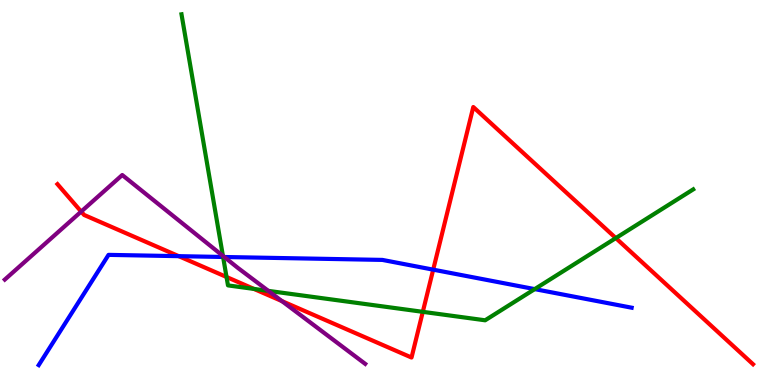[{'lines': ['blue', 'red'], 'intersections': [{'x': 2.31, 'y': 3.35}, {'x': 5.59, 'y': 3.0}]}, {'lines': ['green', 'red'], 'intersections': [{'x': 2.92, 'y': 2.81}, {'x': 3.28, 'y': 2.5}, {'x': 5.46, 'y': 1.9}, {'x': 7.95, 'y': 3.82}]}, {'lines': ['purple', 'red'], 'intersections': [{'x': 1.05, 'y': 4.5}, {'x': 3.64, 'y': 2.18}]}, {'lines': ['blue', 'green'], 'intersections': [{'x': 2.88, 'y': 3.33}, {'x': 6.9, 'y': 2.49}]}, {'lines': ['blue', 'purple'], 'intersections': [{'x': 2.89, 'y': 3.32}]}, {'lines': ['green', 'purple'], 'intersections': [{'x': 2.88, 'y': 3.35}, {'x': 3.46, 'y': 2.44}]}]